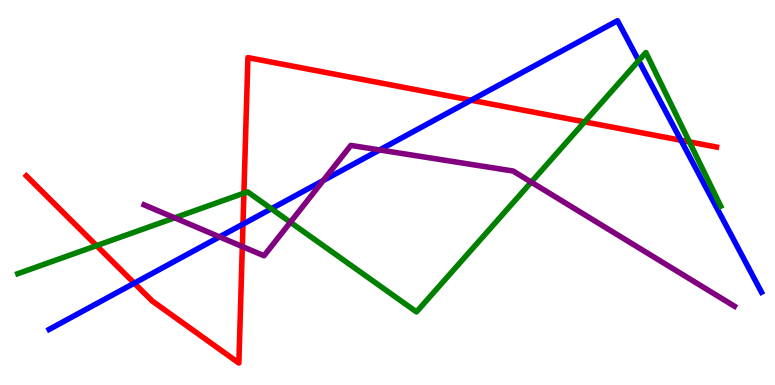[{'lines': ['blue', 'red'], 'intersections': [{'x': 1.73, 'y': 2.65}, {'x': 3.14, 'y': 4.18}, {'x': 6.08, 'y': 7.4}, {'x': 8.79, 'y': 6.36}]}, {'lines': ['green', 'red'], 'intersections': [{'x': 1.25, 'y': 3.62}, {'x': 3.15, 'y': 4.98}, {'x': 7.54, 'y': 6.83}, {'x': 8.9, 'y': 6.31}]}, {'lines': ['purple', 'red'], 'intersections': [{'x': 3.13, 'y': 3.6}]}, {'lines': ['blue', 'green'], 'intersections': [{'x': 3.5, 'y': 4.58}, {'x': 8.24, 'y': 8.42}]}, {'lines': ['blue', 'purple'], 'intersections': [{'x': 2.83, 'y': 3.85}, {'x': 4.17, 'y': 5.31}, {'x': 4.9, 'y': 6.11}]}, {'lines': ['green', 'purple'], 'intersections': [{'x': 2.25, 'y': 4.34}, {'x': 3.75, 'y': 4.23}, {'x': 6.85, 'y': 5.27}]}]